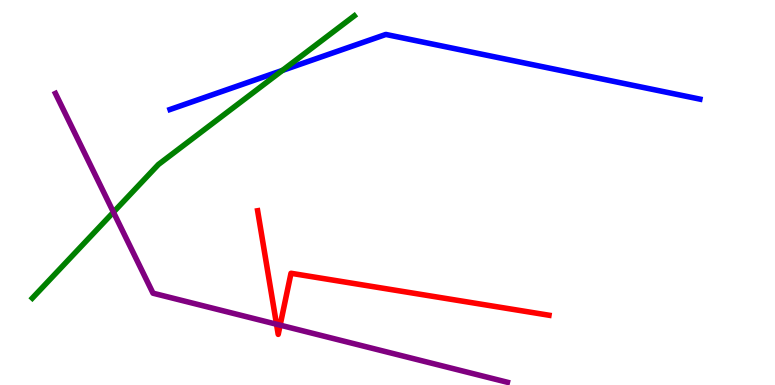[{'lines': ['blue', 'red'], 'intersections': []}, {'lines': ['green', 'red'], 'intersections': []}, {'lines': ['purple', 'red'], 'intersections': [{'x': 3.57, 'y': 1.58}, {'x': 3.61, 'y': 1.55}]}, {'lines': ['blue', 'green'], 'intersections': [{'x': 3.64, 'y': 8.17}]}, {'lines': ['blue', 'purple'], 'intersections': []}, {'lines': ['green', 'purple'], 'intersections': [{'x': 1.46, 'y': 4.49}]}]